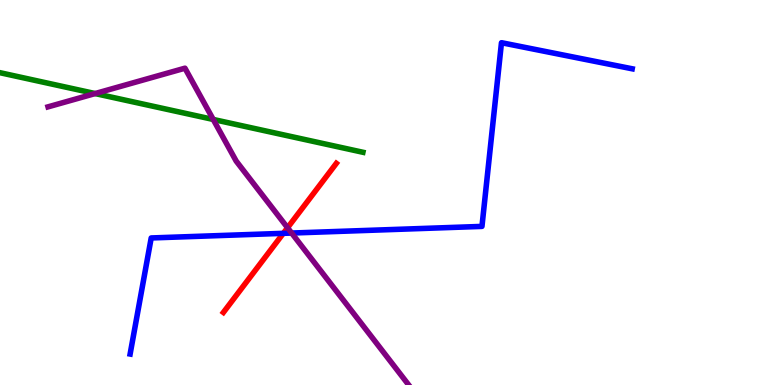[{'lines': ['blue', 'red'], 'intersections': [{'x': 3.66, 'y': 3.94}]}, {'lines': ['green', 'red'], 'intersections': []}, {'lines': ['purple', 'red'], 'intersections': [{'x': 3.71, 'y': 4.08}]}, {'lines': ['blue', 'green'], 'intersections': []}, {'lines': ['blue', 'purple'], 'intersections': [{'x': 3.76, 'y': 3.95}]}, {'lines': ['green', 'purple'], 'intersections': [{'x': 1.23, 'y': 7.57}, {'x': 2.75, 'y': 6.9}]}]